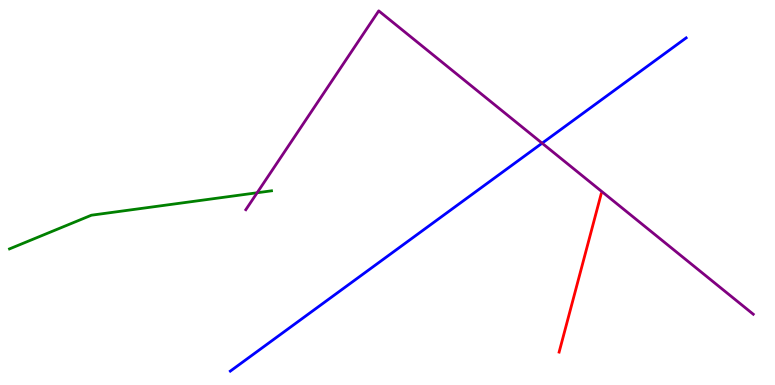[{'lines': ['blue', 'red'], 'intersections': []}, {'lines': ['green', 'red'], 'intersections': []}, {'lines': ['purple', 'red'], 'intersections': []}, {'lines': ['blue', 'green'], 'intersections': []}, {'lines': ['blue', 'purple'], 'intersections': [{'x': 6.99, 'y': 6.28}]}, {'lines': ['green', 'purple'], 'intersections': [{'x': 3.32, 'y': 4.99}]}]